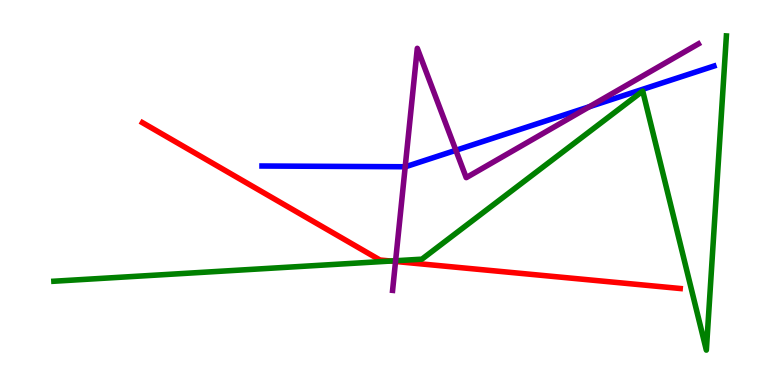[{'lines': ['blue', 'red'], 'intersections': []}, {'lines': ['green', 'red'], 'intersections': [{'x': 5.04, 'y': 3.22}]}, {'lines': ['purple', 'red'], 'intersections': [{'x': 5.1, 'y': 3.21}]}, {'lines': ['blue', 'green'], 'intersections': []}, {'lines': ['blue', 'purple'], 'intersections': [{'x': 5.23, 'y': 5.67}, {'x': 5.88, 'y': 6.1}, {'x': 7.6, 'y': 7.23}]}, {'lines': ['green', 'purple'], 'intersections': [{'x': 5.1, 'y': 3.23}]}]